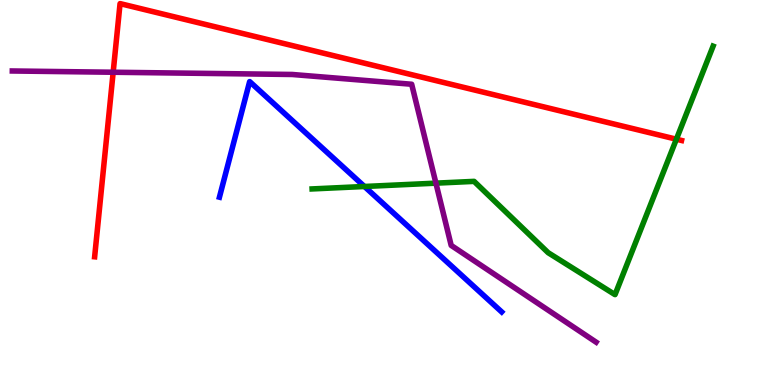[{'lines': ['blue', 'red'], 'intersections': []}, {'lines': ['green', 'red'], 'intersections': [{'x': 8.73, 'y': 6.38}]}, {'lines': ['purple', 'red'], 'intersections': [{'x': 1.46, 'y': 8.12}]}, {'lines': ['blue', 'green'], 'intersections': [{'x': 4.7, 'y': 5.16}]}, {'lines': ['blue', 'purple'], 'intersections': []}, {'lines': ['green', 'purple'], 'intersections': [{'x': 5.62, 'y': 5.24}]}]